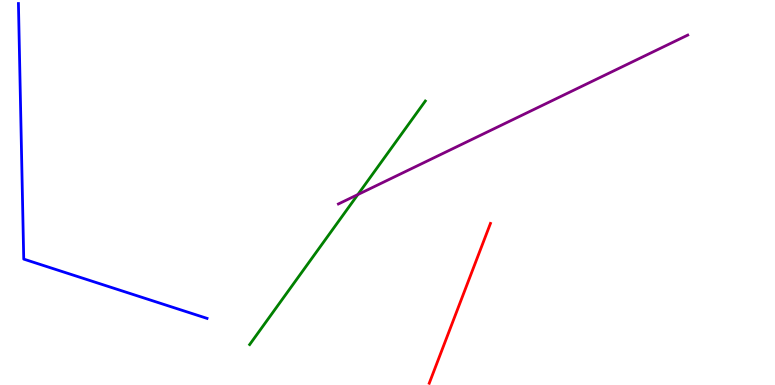[{'lines': ['blue', 'red'], 'intersections': []}, {'lines': ['green', 'red'], 'intersections': []}, {'lines': ['purple', 'red'], 'intersections': []}, {'lines': ['blue', 'green'], 'intersections': []}, {'lines': ['blue', 'purple'], 'intersections': []}, {'lines': ['green', 'purple'], 'intersections': [{'x': 4.62, 'y': 4.95}]}]